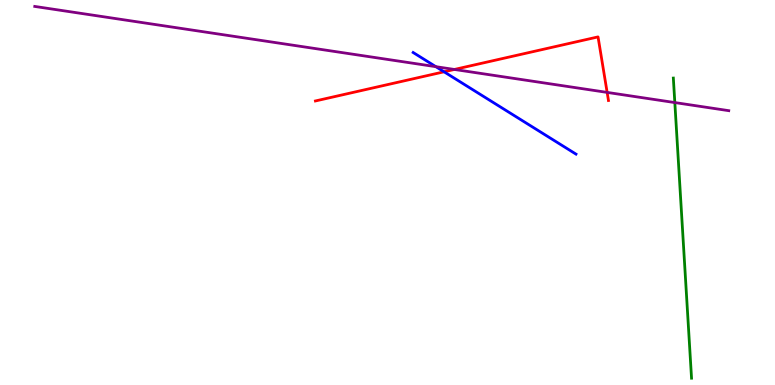[{'lines': ['blue', 'red'], 'intersections': [{'x': 5.73, 'y': 8.14}]}, {'lines': ['green', 'red'], 'intersections': []}, {'lines': ['purple', 'red'], 'intersections': [{'x': 5.86, 'y': 8.2}, {'x': 7.83, 'y': 7.6}]}, {'lines': ['blue', 'green'], 'intersections': []}, {'lines': ['blue', 'purple'], 'intersections': [{'x': 5.62, 'y': 8.27}]}, {'lines': ['green', 'purple'], 'intersections': [{'x': 8.71, 'y': 7.34}]}]